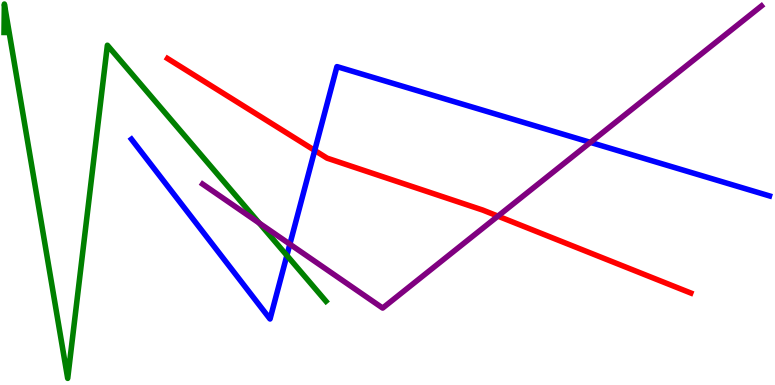[{'lines': ['blue', 'red'], 'intersections': [{'x': 4.06, 'y': 6.09}]}, {'lines': ['green', 'red'], 'intersections': []}, {'lines': ['purple', 'red'], 'intersections': [{'x': 6.42, 'y': 4.39}]}, {'lines': ['blue', 'green'], 'intersections': [{'x': 3.7, 'y': 3.36}]}, {'lines': ['blue', 'purple'], 'intersections': [{'x': 3.74, 'y': 3.66}, {'x': 7.62, 'y': 6.3}]}, {'lines': ['green', 'purple'], 'intersections': [{'x': 3.35, 'y': 4.21}]}]